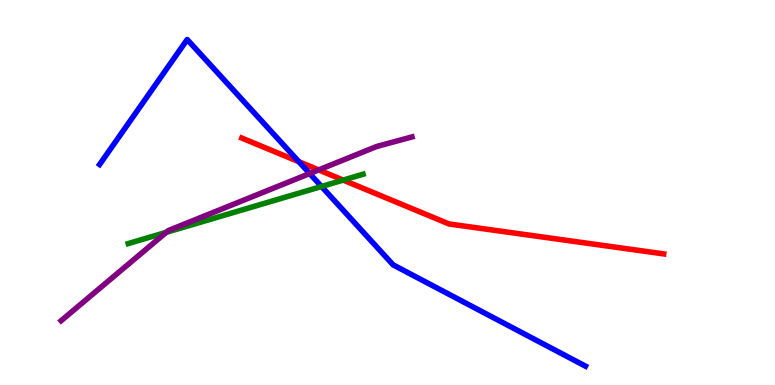[{'lines': ['blue', 'red'], 'intersections': [{'x': 3.86, 'y': 5.8}]}, {'lines': ['green', 'red'], 'intersections': [{'x': 4.43, 'y': 5.32}]}, {'lines': ['purple', 'red'], 'intersections': [{'x': 4.11, 'y': 5.59}]}, {'lines': ['blue', 'green'], 'intersections': [{'x': 4.15, 'y': 5.16}]}, {'lines': ['blue', 'purple'], 'intersections': [{'x': 4.0, 'y': 5.49}]}, {'lines': ['green', 'purple'], 'intersections': [{'x': 2.15, 'y': 3.97}]}]